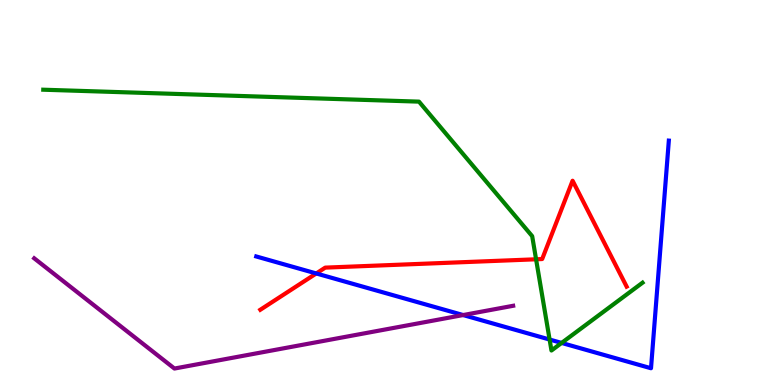[{'lines': ['blue', 'red'], 'intersections': [{'x': 4.08, 'y': 2.9}]}, {'lines': ['green', 'red'], 'intersections': [{'x': 6.92, 'y': 3.27}]}, {'lines': ['purple', 'red'], 'intersections': []}, {'lines': ['blue', 'green'], 'intersections': [{'x': 7.09, 'y': 1.18}, {'x': 7.25, 'y': 1.09}]}, {'lines': ['blue', 'purple'], 'intersections': [{'x': 5.98, 'y': 1.82}]}, {'lines': ['green', 'purple'], 'intersections': []}]